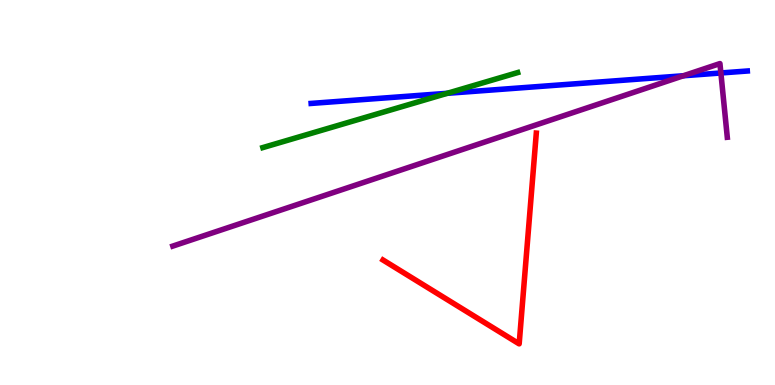[{'lines': ['blue', 'red'], 'intersections': []}, {'lines': ['green', 'red'], 'intersections': []}, {'lines': ['purple', 'red'], 'intersections': []}, {'lines': ['blue', 'green'], 'intersections': [{'x': 5.77, 'y': 7.58}]}, {'lines': ['blue', 'purple'], 'intersections': [{'x': 8.82, 'y': 8.03}, {'x': 9.3, 'y': 8.1}]}, {'lines': ['green', 'purple'], 'intersections': []}]